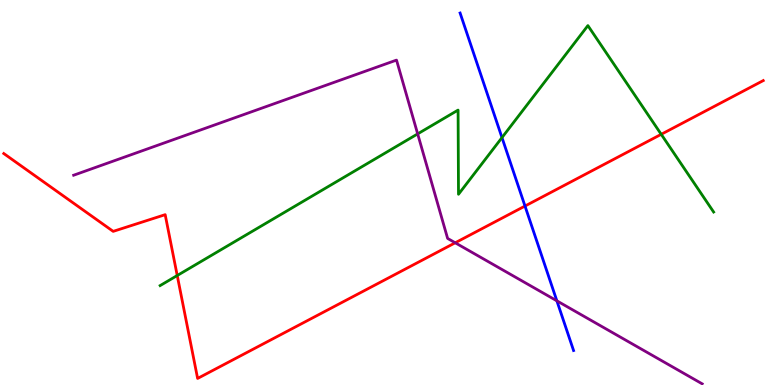[{'lines': ['blue', 'red'], 'intersections': [{'x': 6.77, 'y': 4.65}]}, {'lines': ['green', 'red'], 'intersections': [{'x': 2.29, 'y': 2.84}, {'x': 8.53, 'y': 6.51}]}, {'lines': ['purple', 'red'], 'intersections': [{'x': 5.87, 'y': 3.69}]}, {'lines': ['blue', 'green'], 'intersections': [{'x': 6.48, 'y': 6.43}]}, {'lines': ['blue', 'purple'], 'intersections': [{'x': 7.19, 'y': 2.19}]}, {'lines': ['green', 'purple'], 'intersections': [{'x': 5.39, 'y': 6.52}]}]